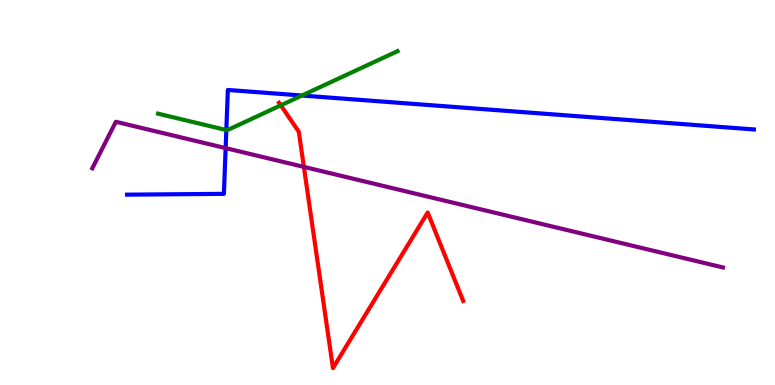[{'lines': ['blue', 'red'], 'intersections': []}, {'lines': ['green', 'red'], 'intersections': [{'x': 3.62, 'y': 7.26}]}, {'lines': ['purple', 'red'], 'intersections': [{'x': 3.92, 'y': 5.67}]}, {'lines': ['blue', 'green'], 'intersections': [{'x': 2.92, 'y': 6.62}, {'x': 3.9, 'y': 7.52}]}, {'lines': ['blue', 'purple'], 'intersections': [{'x': 2.91, 'y': 6.15}]}, {'lines': ['green', 'purple'], 'intersections': []}]